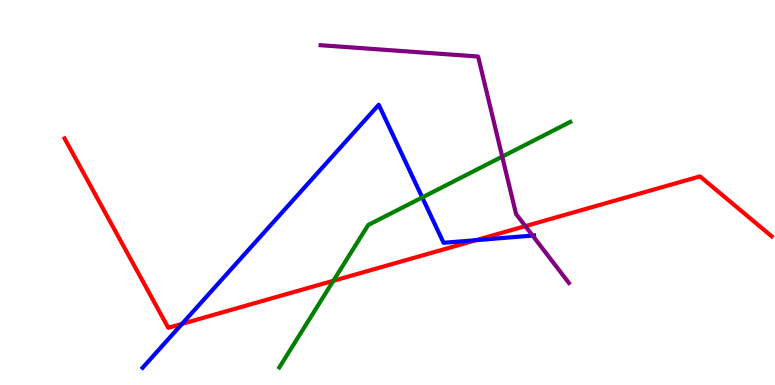[{'lines': ['blue', 'red'], 'intersections': [{'x': 2.35, 'y': 1.59}, {'x': 6.14, 'y': 3.76}]}, {'lines': ['green', 'red'], 'intersections': [{'x': 4.3, 'y': 2.71}]}, {'lines': ['purple', 'red'], 'intersections': [{'x': 6.78, 'y': 4.13}]}, {'lines': ['blue', 'green'], 'intersections': [{'x': 5.45, 'y': 4.87}]}, {'lines': ['blue', 'purple'], 'intersections': [{'x': 6.87, 'y': 3.88}]}, {'lines': ['green', 'purple'], 'intersections': [{'x': 6.48, 'y': 5.93}]}]